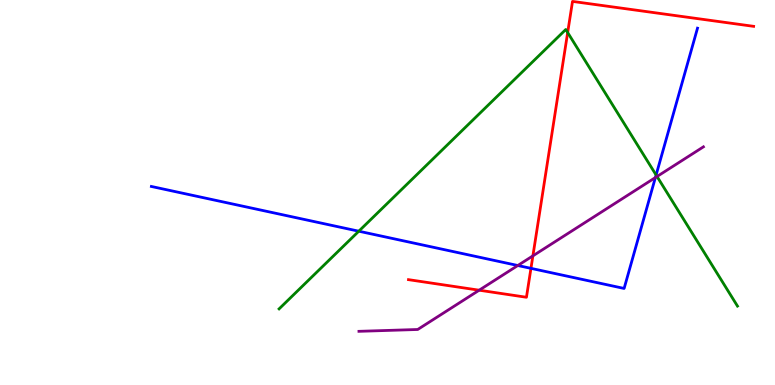[{'lines': ['blue', 'red'], 'intersections': [{'x': 6.85, 'y': 3.03}]}, {'lines': ['green', 'red'], 'intersections': [{'x': 7.32, 'y': 9.15}]}, {'lines': ['purple', 'red'], 'intersections': [{'x': 6.18, 'y': 2.46}, {'x': 6.88, 'y': 3.35}]}, {'lines': ['blue', 'green'], 'intersections': [{'x': 4.63, 'y': 3.99}, {'x': 8.47, 'y': 5.45}]}, {'lines': ['blue', 'purple'], 'intersections': [{'x': 6.68, 'y': 3.1}, {'x': 8.46, 'y': 5.39}]}, {'lines': ['green', 'purple'], 'intersections': [{'x': 8.48, 'y': 5.42}]}]